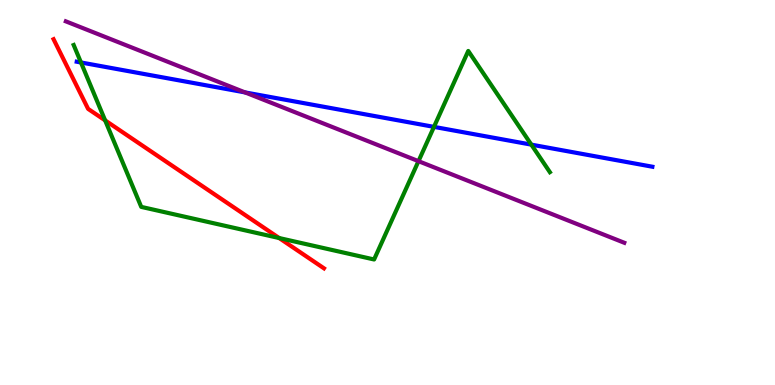[{'lines': ['blue', 'red'], 'intersections': []}, {'lines': ['green', 'red'], 'intersections': [{'x': 1.36, 'y': 6.87}, {'x': 3.6, 'y': 3.82}]}, {'lines': ['purple', 'red'], 'intersections': []}, {'lines': ['blue', 'green'], 'intersections': [{'x': 1.04, 'y': 8.38}, {'x': 5.6, 'y': 6.7}, {'x': 6.86, 'y': 6.24}]}, {'lines': ['blue', 'purple'], 'intersections': [{'x': 3.16, 'y': 7.6}]}, {'lines': ['green', 'purple'], 'intersections': [{'x': 5.4, 'y': 5.81}]}]